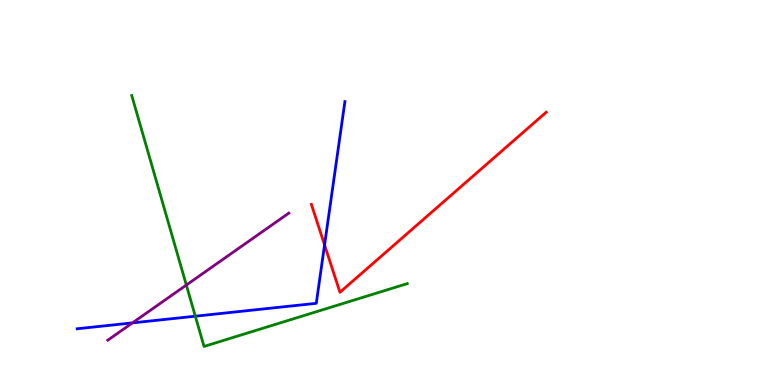[{'lines': ['blue', 'red'], 'intersections': [{'x': 4.19, 'y': 3.64}]}, {'lines': ['green', 'red'], 'intersections': []}, {'lines': ['purple', 'red'], 'intersections': []}, {'lines': ['blue', 'green'], 'intersections': [{'x': 2.52, 'y': 1.79}]}, {'lines': ['blue', 'purple'], 'intersections': [{'x': 1.71, 'y': 1.61}]}, {'lines': ['green', 'purple'], 'intersections': [{'x': 2.4, 'y': 2.6}]}]